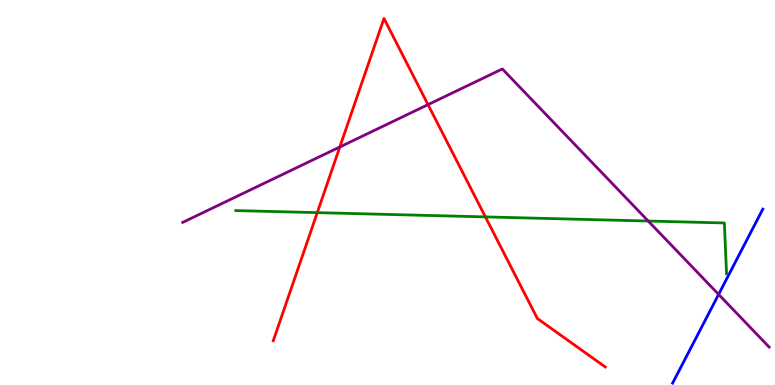[{'lines': ['blue', 'red'], 'intersections': []}, {'lines': ['green', 'red'], 'intersections': [{'x': 4.09, 'y': 4.48}, {'x': 6.26, 'y': 4.37}]}, {'lines': ['purple', 'red'], 'intersections': [{'x': 4.38, 'y': 6.18}, {'x': 5.52, 'y': 7.28}]}, {'lines': ['blue', 'green'], 'intersections': []}, {'lines': ['blue', 'purple'], 'intersections': [{'x': 9.27, 'y': 2.35}]}, {'lines': ['green', 'purple'], 'intersections': [{'x': 8.36, 'y': 4.26}]}]